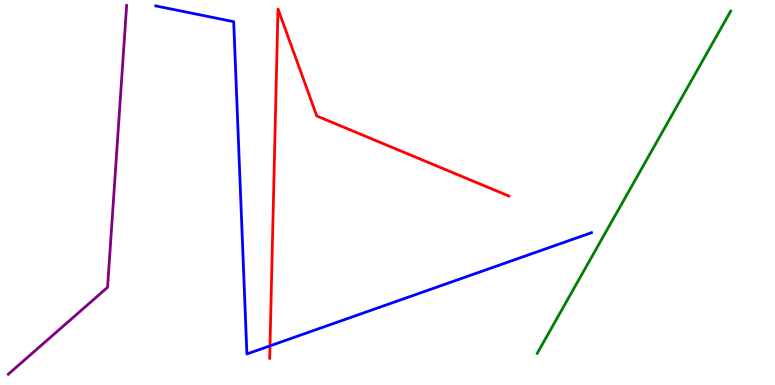[{'lines': ['blue', 'red'], 'intersections': [{'x': 3.48, 'y': 1.02}]}, {'lines': ['green', 'red'], 'intersections': []}, {'lines': ['purple', 'red'], 'intersections': []}, {'lines': ['blue', 'green'], 'intersections': []}, {'lines': ['blue', 'purple'], 'intersections': []}, {'lines': ['green', 'purple'], 'intersections': []}]